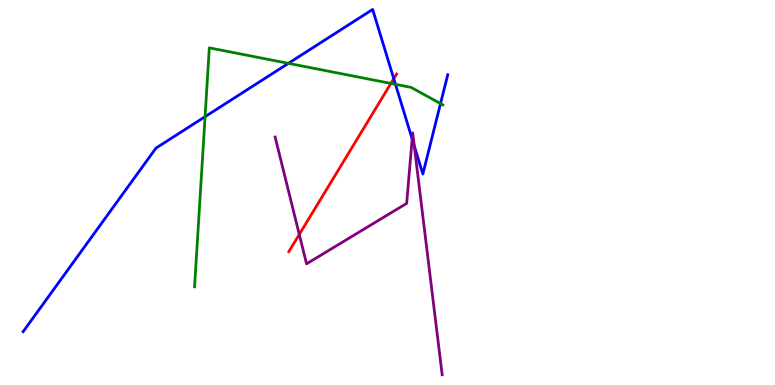[{'lines': ['blue', 'red'], 'intersections': [{'x': 5.08, 'y': 7.96}]}, {'lines': ['green', 'red'], 'intersections': [{'x': 5.04, 'y': 7.83}]}, {'lines': ['purple', 'red'], 'intersections': [{'x': 3.86, 'y': 3.91}]}, {'lines': ['blue', 'green'], 'intersections': [{'x': 2.65, 'y': 6.97}, {'x': 3.72, 'y': 8.35}, {'x': 5.1, 'y': 7.81}, {'x': 5.68, 'y': 7.31}]}, {'lines': ['blue', 'purple'], 'intersections': [{'x': 5.32, 'y': 6.39}, {'x': 5.35, 'y': 6.21}]}, {'lines': ['green', 'purple'], 'intersections': []}]